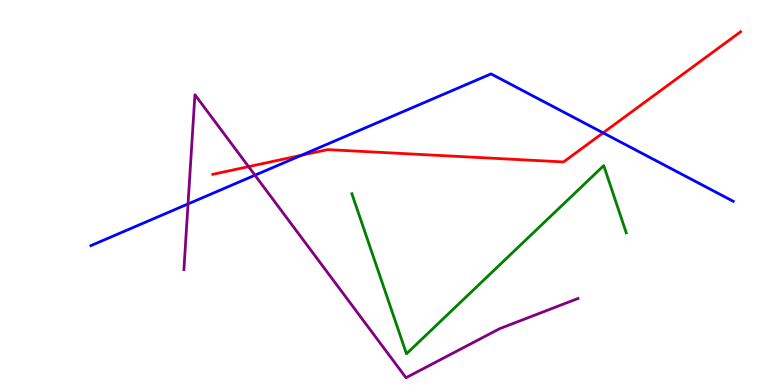[{'lines': ['blue', 'red'], 'intersections': [{'x': 3.89, 'y': 5.97}, {'x': 7.78, 'y': 6.55}]}, {'lines': ['green', 'red'], 'intersections': []}, {'lines': ['purple', 'red'], 'intersections': [{'x': 3.21, 'y': 5.67}]}, {'lines': ['blue', 'green'], 'intersections': []}, {'lines': ['blue', 'purple'], 'intersections': [{'x': 2.43, 'y': 4.7}, {'x': 3.29, 'y': 5.45}]}, {'lines': ['green', 'purple'], 'intersections': []}]